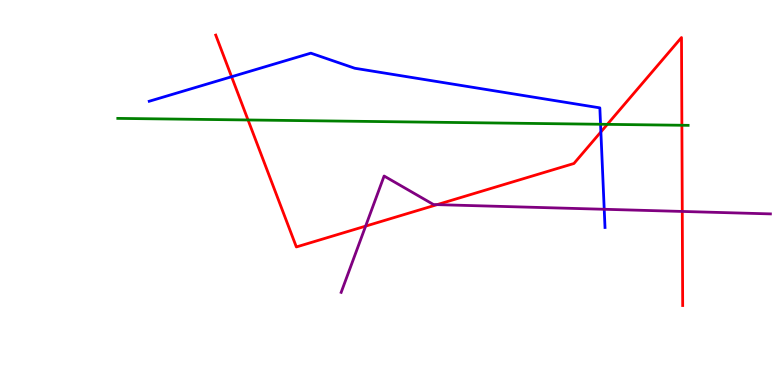[{'lines': ['blue', 'red'], 'intersections': [{'x': 2.99, 'y': 8.01}, {'x': 7.75, 'y': 6.57}]}, {'lines': ['green', 'red'], 'intersections': [{'x': 3.2, 'y': 6.88}, {'x': 7.84, 'y': 6.77}, {'x': 8.8, 'y': 6.75}]}, {'lines': ['purple', 'red'], 'intersections': [{'x': 4.72, 'y': 4.13}, {'x': 5.64, 'y': 4.68}, {'x': 8.8, 'y': 4.51}]}, {'lines': ['blue', 'green'], 'intersections': [{'x': 7.75, 'y': 6.77}]}, {'lines': ['blue', 'purple'], 'intersections': [{'x': 7.8, 'y': 4.56}]}, {'lines': ['green', 'purple'], 'intersections': []}]